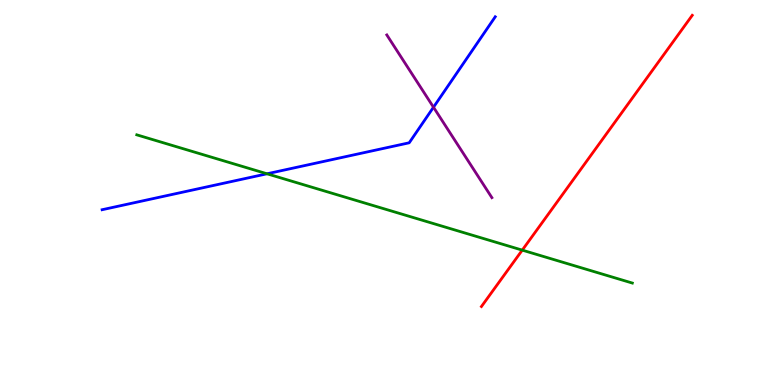[{'lines': ['blue', 'red'], 'intersections': []}, {'lines': ['green', 'red'], 'intersections': [{'x': 6.74, 'y': 3.5}]}, {'lines': ['purple', 'red'], 'intersections': []}, {'lines': ['blue', 'green'], 'intersections': [{'x': 3.45, 'y': 5.49}]}, {'lines': ['blue', 'purple'], 'intersections': [{'x': 5.59, 'y': 7.21}]}, {'lines': ['green', 'purple'], 'intersections': []}]